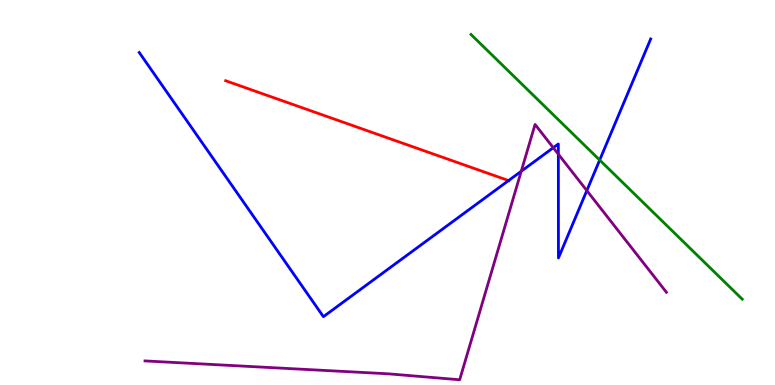[{'lines': ['blue', 'red'], 'intersections': [{'x': 6.56, 'y': 5.31}]}, {'lines': ['green', 'red'], 'intersections': []}, {'lines': ['purple', 'red'], 'intersections': []}, {'lines': ['blue', 'green'], 'intersections': [{'x': 7.74, 'y': 5.84}]}, {'lines': ['blue', 'purple'], 'intersections': [{'x': 6.73, 'y': 5.55}, {'x': 7.14, 'y': 6.16}, {'x': 7.2, 'y': 5.99}, {'x': 7.57, 'y': 5.05}]}, {'lines': ['green', 'purple'], 'intersections': []}]